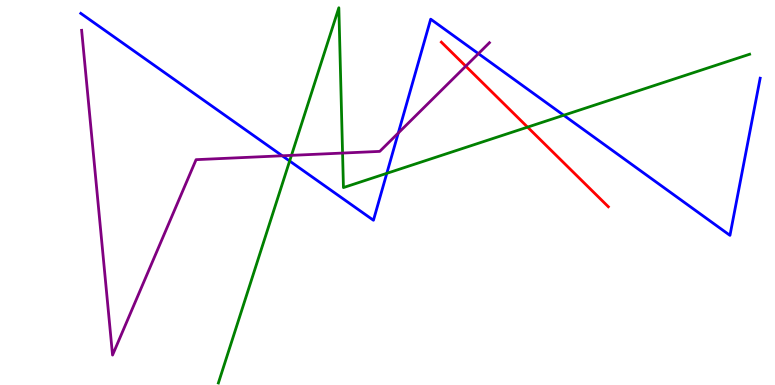[{'lines': ['blue', 'red'], 'intersections': []}, {'lines': ['green', 'red'], 'intersections': [{'x': 6.81, 'y': 6.7}]}, {'lines': ['purple', 'red'], 'intersections': [{'x': 6.01, 'y': 8.28}]}, {'lines': ['blue', 'green'], 'intersections': [{'x': 3.74, 'y': 5.82}, {'x': 4.99, 'y': 5.5}, {'x': 7.27, 'y': 7.01}]}, {'lines': ['blue', 'purple'], 'intersections': [{'x': 3.64, 'y': 5.95}, {'x': 5.14, 'y': 6.54}, {'x': 6.17, 'y': 8.61}]}, {'lines': ['green', 'purple'], 'intersections': [{'x': 3.76, 'y': 5.96}, {'x': 4.42, 'y': 6.02}]}]